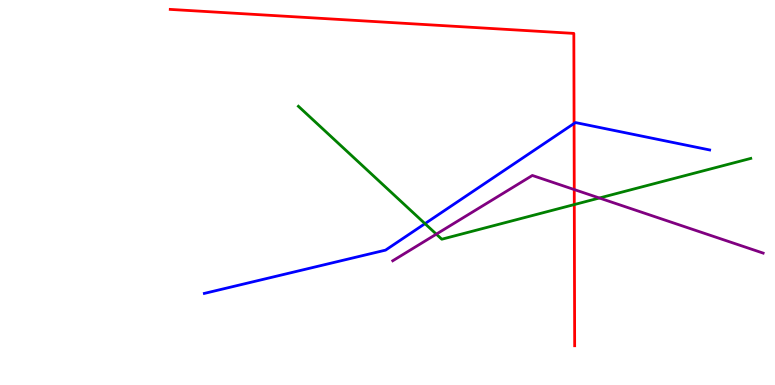[{'lines': ['blue', 'red'], 'intersections': [{'x': 7.41, 'y': 6.79}]}, {'lines': ['green', 'red'], 'intersections': [{'x': 7.41, 'y': 4.69}]}, {'lines': ['purple', 'red'], 'intersections': [{'x': 7.41, 'y': 5.08}]}, {'lines': ['blue', 'green'], 'intersections': [{'x': 5.48, 'y': 4.19}]}, {'lines': ['blue', 'purple'], 'intersections': []}, {'lines': ['green', 'purple'], 'intersections': [{'x': 5.63, 'y': 3.92}, {'x': 7.73, 'y': 4.86}]}]